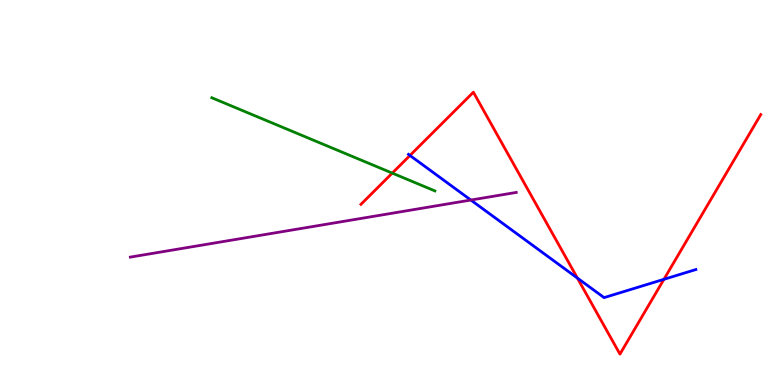[{'lines': ['blue', 'red'], 'intersections': [{'x': 5.29, 'y': 5.96}, {'x': 7.45, 'y': 2.78}, {'x': 8.57, 'y': 2.75}]}, {'lines': ['green', 'red'], 'intersections': [{'x': 5.06, 'y': 5.5}]}, {'lines': ['purple', 'red'], 'intersections': []}, {'lines': ['blue', 'green'], 'intersections': []}, {'lines': ['blue', 'purple'], 'intersections': [{'x': 6.08, 'y': 4.8}]}, {'lines': ['green', 'purple'], 'intersections': []}]